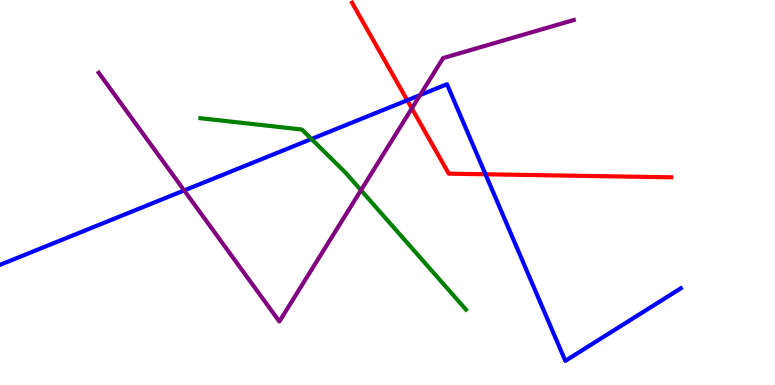[{'lines': ['blue', 'red'], 'intersections': [{'x': 5.26, 'y': 7.4}, {'x': 6.26, 'y': 5.47}]}, {'lines': ['green', 'red'], 'intersections': []}, {'lines': ['purple', 'red'], 'intersections': [{'x': 5.31, 'y': 7.19}]}, {'lines': ['blue', 'green'], 'intersections': [{'x': 4.02, 'y': 6.39}]}, {'lines': ['blue', 'purple'], 'intersections': [{'x': 2.38, 'y': 5.05}, {'x': 5.42, 'y': 7.53}]}, {'lines': ['green', 'purple'], 'intersections': [{'x': 4.66, 'y': 5.06}]}]